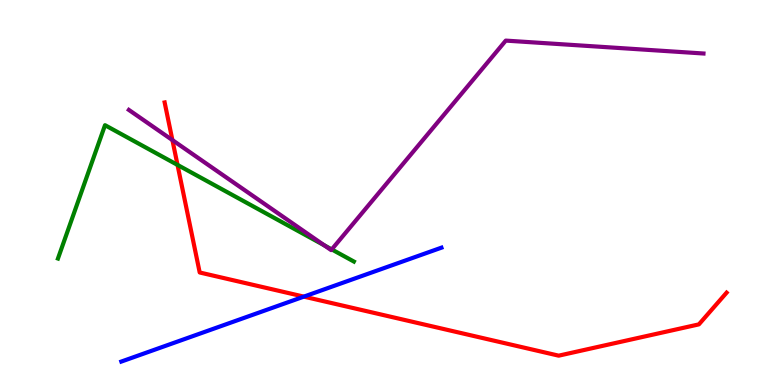[{'lines': ['blue', 'red'], 'intersections': [{'x': 3.92, 'y': 2.3}]}, {'lines': ['green', 'red'], 'intersections': [{'x': 2.29, 'y': 5.72}]}, {'lines': ['purple', 'red'], 'intersections': [{'x': 2.22, 'y': 6.36}]}, {'lines': ['blue', 'green'], 'intersections': []}, {'lines': ['blue', 'purple'], 'intersections': []}, {'lines': ['green', 'purple'], 'intersections': [{'x': 4.18, 'y': 3.63}, {'x': 4.28, 'y': 3.52}]}]